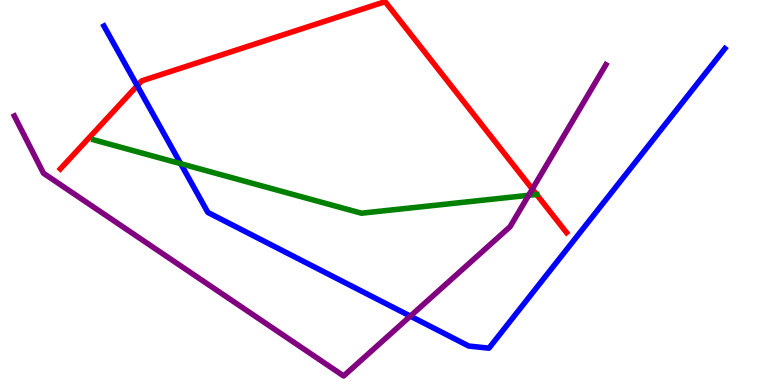[{'lines': ['blue', 'red'], 'intersections': [{'x': 1.77, 'y': 7.77}]}, {'lines': ['green', 'red'], 'intersections': [{'x': 6.92, 'y': 4.95}]}, {'lines': ['purple', 'red'], 'intersections': [{'x': 6.87, 'y': 5.09}]}, {'lines': ['blue', 'green'], 'intersections': [{'x': 2.33, 'y': 5.75}]}, {'lines': ['blue', 'purple'], 'intersections': [{'x': 5.29, 'y': 1.79}]}, {'lines': ['green', 'purple'], 'intersections': [{'x': 6.82, 'y': 4.93}]}]